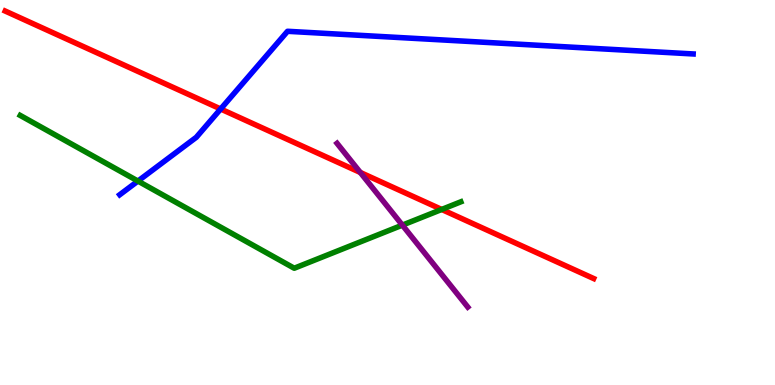[{'lines': ['blue', 'red'], 'intersections': [{'x': 2.85, 'y': 7.17}]}, {'lines': ['green', 'red'], 'intersections': [{'x': 5.7, 'y': 4.56}]}, {'lines': ['purple', 'red'], 'intersections': [{'x': 4.65, 'y': 5.52}]}, {'lines': ['blue', 'green'], 'intersections': [{'x': 1.78, 'y': 5.3}]}, {'lines': ['blue', 'purple'], 'intersections': []}, {'lines': ['green', 'purple'], 'intersections': [{'x': 5.19, 'y': 4.15}]}]